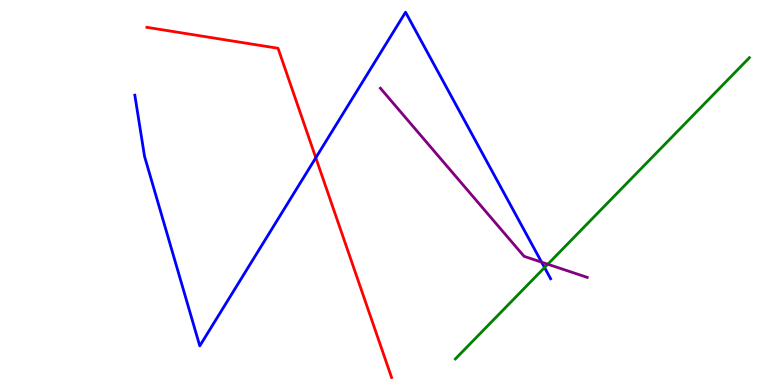[{'lines': ['blue', 'red'], 'intersections': [{'x': 4.07, 'y': 5.9}]}, {'lines': ['green', 'red'], 'intersections': []}, {'lines': ['purple', 'red'], 'intersections': []}, {'lines': ['blue', 'green'], 'intersections': [{'x': 7.03, 'y': 3.05}]}, {'lines': ['blue', 'purple'], 'intersections': [{'x': 6.99, 'y': 3.19}]}, {'lines': ['green', 'purple'], 'intersections': [{'x': 7.07, 'y': 3.14}]}]